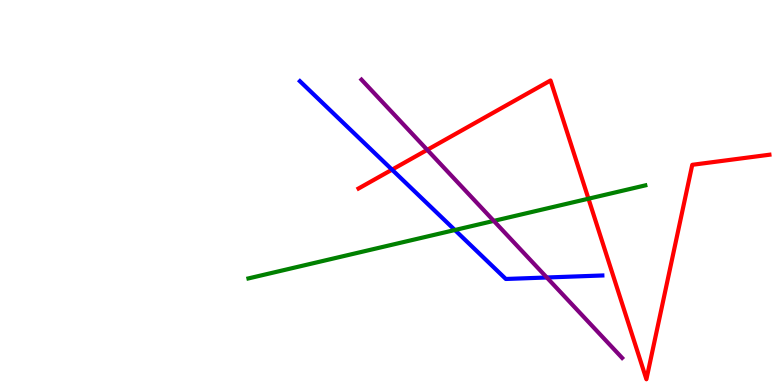[{'lines': ['blue', 'red'], 'intersections': [{'x': 5.06, 'y': 5.59}]}, {'lines': ['green', 'red'], 'intersections': [{'x': 7.59, 'y': 4.84}]}, {'lines': ['purple', 'red'], 'intersections': [{'x': 5.51, 'y': 6.11}]}, {'lines': ['blue', 'green'], 'intersections': [{'x': 5.87, 'y': 4.03}]}, {'lines': ['blue', 'purple'], 'intersections': [{'x': 7.06, 'y': 2.79}]}, {'lines': ['green', 'purple'], 'intersections': [{'x': 6.37, 'y': 4.26}]}]